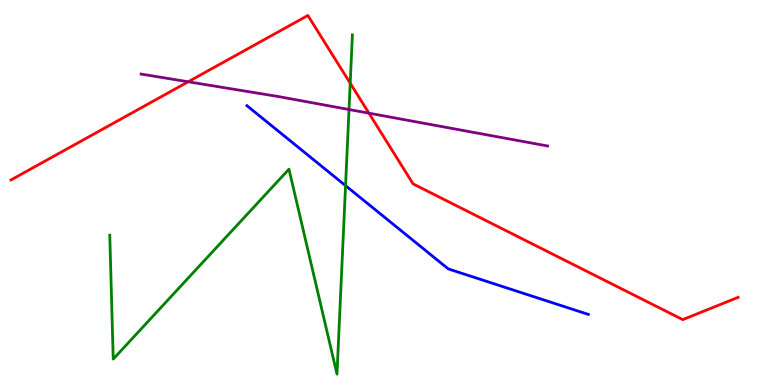[{'lines': ['blue', 'red'], 'intersections': []}, {'lines': ['green', 'red'], 'intersections': [{'x': 4.52, 'y': 7.84}]}, {'lines': ['purple', 'red'], 'intersections': [{'x': 2.43, 'y': 7.88}, {'x': 4.76, 'y': 7.06}]}, {'lines': ['blue', 'green'], 'intersections': [{'x': 4.46, 'y': 5.18}]}, {'lines': ['blue', 'purple'], 'intersections': []}, {'lines': ['green', 'purple'], 'intersections': [{'x': 4.5, 'y': 7.16}]}]